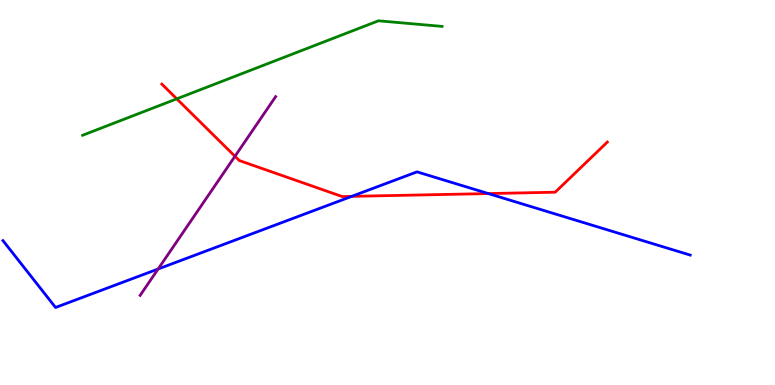[{'lines': ['blue', 'red'], 'intersections': [{'x': 4.54, 'y': 4.9}, {'x': 6.3, 'y': 4.97}]}, {'lines': ['green', 'red'], 'intersections': [{'x': 2.28, 'y': 7.43}]}, {'lines': ['purple', 'red'], 'intersections': [{'x': 3.03, 'y': 5.94}]}, {'lines': ['blue', 'green'], 'intersections': []}, {'lines': ['blue', 'purple'], 'intersections': [{'x': 2.04, 'y': 3.01}]}, {'lines': ['green', 'purple'], 'intersections': []}]